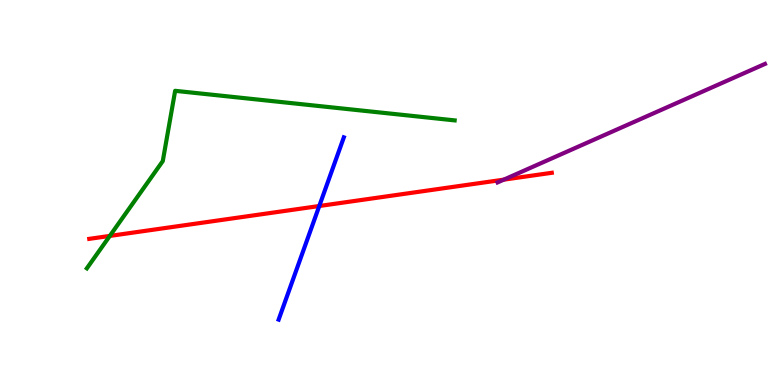[{'lines': ['blue', 'red'], 'intersections': [{'x': 4.12, 'y': 4.65}]}, {'lines': ['green', 'red'], 'intersections': [{'x': 1.42, 'y': 3.87}]}, {'lines': ['purple', 'red'], 'intersections': [{'x': 6.5, 'y': 5.33}]}, {'lines': ['blue', 'green'], 'intersections': []}, {'lines': ['blue', 'purple'], 'intersections': []}, {'lines': ['green', 'purple'], 'intersections': []}]